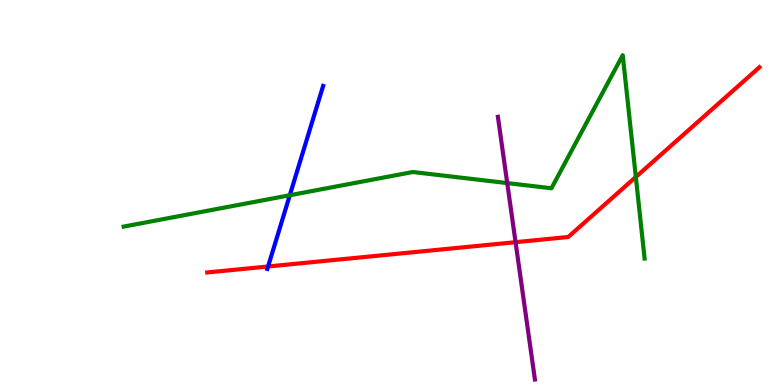[{'lines': ['blue', 'red'], 'intersections': [{'x': 3.46, 'y': 3.08}]}, {'lines': ['green', 'red'], 'intersections': [{'x': 8.2, 'y': 5.4}]}, {'lines': ['purple', 'red'], 'intersections': [{'x': 6.65, 'y': 3.71}]}, {'lines': ['blue', 'green'], 'intersections': [{'x': 3.74, 'y': 4.93}]}, {'lines': ['blue', 'purple'], 'intersections': []}, {'lines': ['green', 'purple'], 'intersections': [{'x': 6.55, 'y': 5.24}]}]